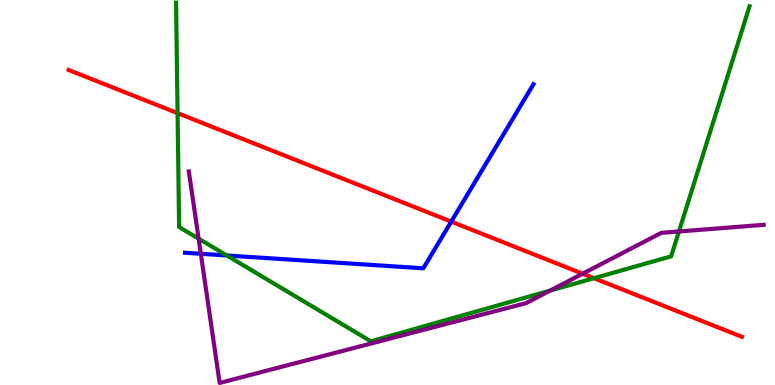[{'lines': ['blue', 'red'], 'intersections': [{'x': 5.82, 'y': 4.24}]}, {'lines': ['green', 'red'], 'intersections': [{'x': 2.29, 'y': 7.06}, {'x': 7.66, 'y': 2.77}]}, {'lines': ['purple', 'red'], 'intersections': [{'x': 7.52, 'y': 2.89}]}, {'lines': ['blue', 'green'], 'intersections': [{'x': 2.93, 'y': 3.36}]}, {'lines': ['blue', 'purple'], 'intersections': [{'x': 2.59, 'y': 3.41}]}, {'lines': ['green', 'purple'], 'intersections': [{'x': 2.56, 'y': 3.8}, {'x': 7.1, 'y': 2.45}, {'x': 8.76, 'y': 3.99}]}]